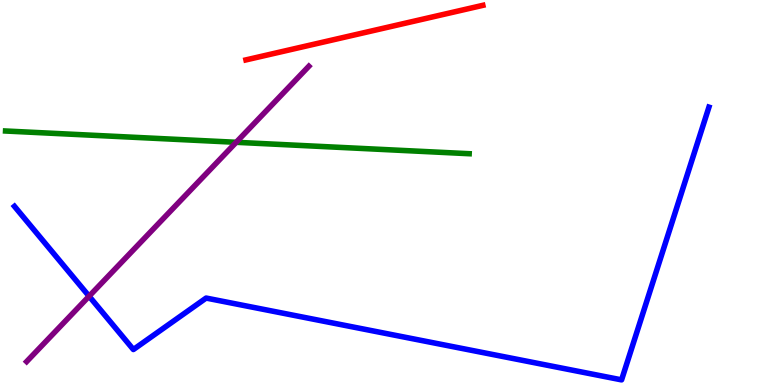[{'lines': ['blue', 'red'], 'intersections': []}, {'lines': ['green', 'red'], 'intersections': []}, {'lines': ['purple', 'red'], 'intersections': []}, {'lines': ['blue', 'green'], 'intersections': []}, {'lines': ['blue', 'purple'], 'intersections': [{'x': 1.15, 'y': 2.31}]}, {'lines': ['green', 'purple'], 'intersections': [{'x': 3.05, 'y': 6.3}]}]